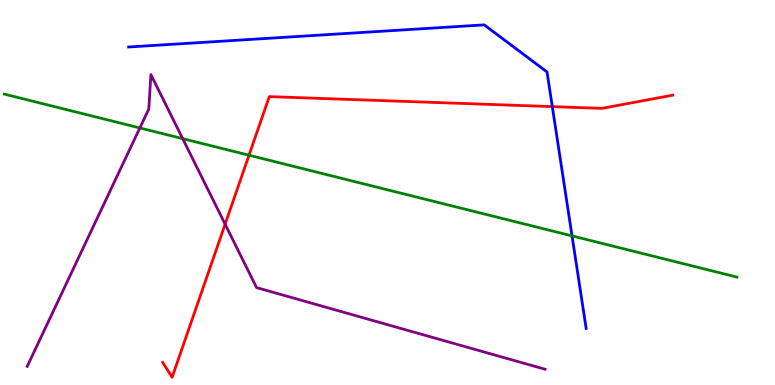[{'lines': ['blue', 'red'], 'intersections': [{'x': 7.13, 'y': 7.23}]}, {'lines': ['green', 'red'], 'intersections': [{'x': 3.21, 'y': 5.97}]}, {'lines': ['purple', 'red'], 'intersections': [{'x': 2.9, 'y': 4.18}]}, {'lines': ['blue', 'green'], 'intersections': [{'x': 7.38, 'y': 3.87}]}, {'lines': ['blue', 'purple'], 'intersections': []}, {'lines': ['green', 'purple'], 'intersections': [{'x': 1.8, 'y': 6.68}, {'x': 2.36, 'y': 6.4}]}]